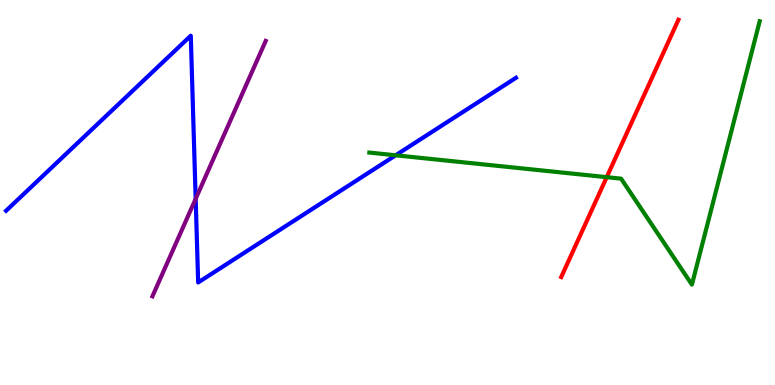[{'lines': ['blue', 'red'], 'intersections': []}, {'lines': ['green', 'red'], 'intersections': [{'x': 7.83, 'y': 5.4}]}, {'lines': ['purple', 'red'], 'intersections': []}, {'lines': ['blue', 'green'], 'intersections': [{'x': 5.1, 'y': 5.97}]}, {'lines': ['blue', 'purple'], 'intersections': [{'x': 2.52, 'y': 4.84}]}, {'lines': ['green', 'purple'], 'intersections': []}]